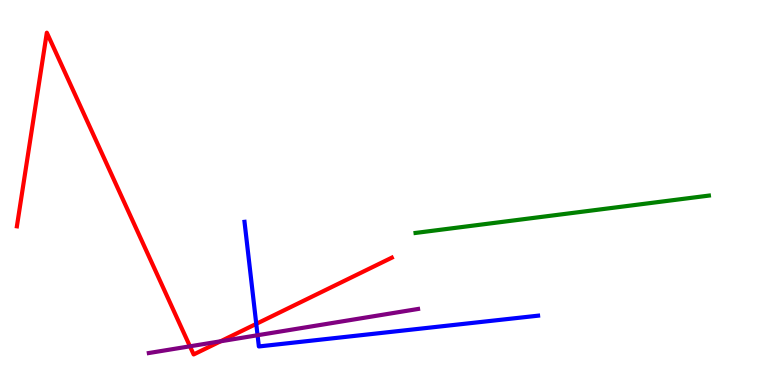[{'lines': ['blue', 'red'], 'intersections': [{'x': 3.31, 'y': 1.59}]}, {'lines': ['green', 'red'], 'intersections': []}, {'lines': ['purple', 'red'], 'intersections': [{'x': 2.45, 'y': 1.01}, {'x': 2.85, 'y': 1.14}]}, {'lines': ['blue', 'green'], 'intersections': []}, {'lines': ['blue', 'purple'], 'intersections': [{'x': 3.32, 'y': 1.29}]}, {'lines': ['green', 'purple'], 'intersections': []}]